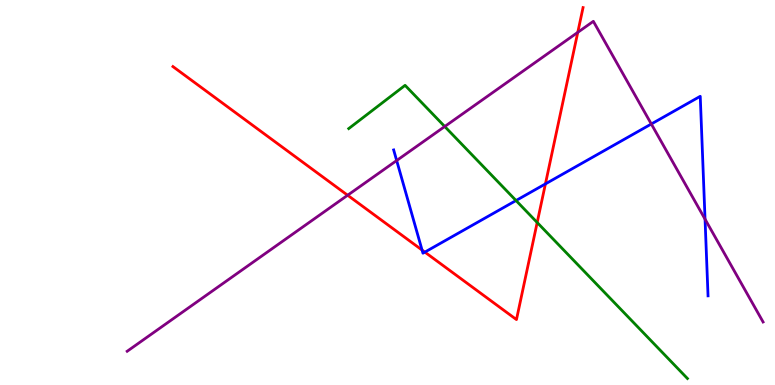[{'lines': ['blue', 'red'], 'intersections': [{'x': 5.45, 'y': 3.51}, {'x': 5.48, 'y': 3.45}, {'x': 7.04, 'y': 5.22}]}, {'lines': ['green', 'red'], 'intersections': [{'x': 6.93, 'y': 4.22}]}, {'lines': ['purple', 'red'], 'intersections': [{'x': 4.49, 'y': 4.93}, {'x': 7.46, 'y': 9.16}]}, {'lines': ['blue', 'green'], 'intersections': [{'x': 6.66, 'y': 4.79}]}, {'lines': ['blue', 'purple'], 'intersections': [{'x': 5.12, 'y': 5.83}, {'x': 8.4, 'y': 6.78}, {'x': 9.1, 'y': 4.31}]}, {'lines': ['green', 'purple'], 'intersections': [{'x': 5.74, 'y': 6.71}]}]